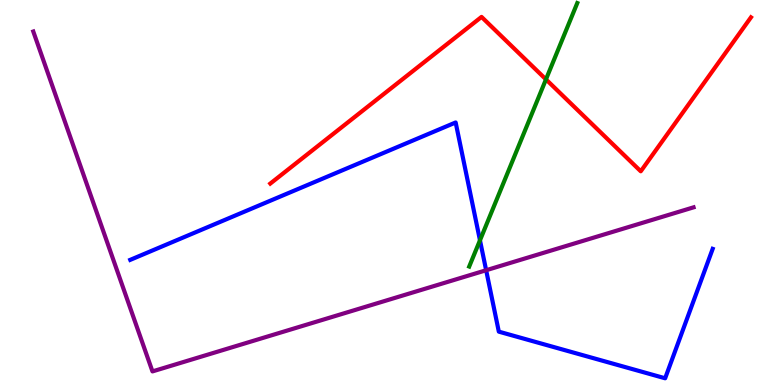[{'lines': ['blue', 'red'], 'intersections': []}, {'lines': ['green', 'red'], 'intersections': [{'x': 7.04, 'y': 7.94}]}, {'lines': ['purple', 'red'], 'intersections': []}, {'lines': ['blue', 'green'], 'intersections': [{'x': 6.19, 'y': 3.76}]}, {'lines': ['blue', 'purple'], 'intersections': [{'x': 6.27, 'y': 2.98}]}, {'lines': ['green', 'purple'], 'intersections': []}]